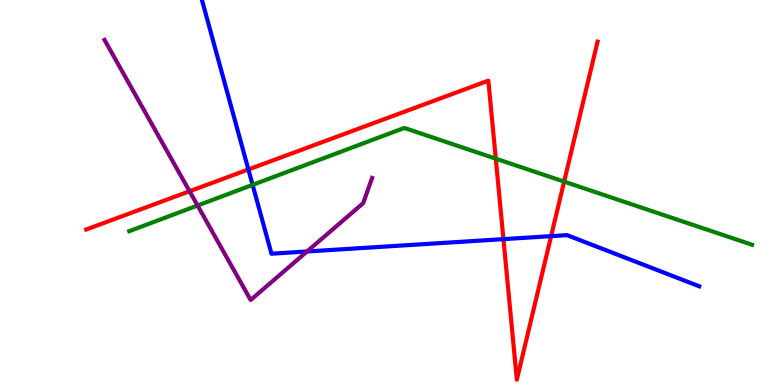[{'lines': ['blue', 'red'], 'intersections': [{'x': 3.2, 'y': 5.6}, {'x': 6.5, 'y': 3.79}, {'x': 7.11, 'y': 3.87}]}, {'lines': ['green', 'red'], 'intersections': [{'x': 6.4, 'y': 5.88}, {'x': 7.28, 'y': 5.28}]}, {'lines': ['purple', 'red'], 'intersections': [{'x': 2.45, 'y': 5.03}]}, {'lines': ['blue', 'green'], 'intersections': [{'x': 3.26, 'y': 5.2}]}, {'lines': ['blue', 'purple'], 'intersections': [{'x': 3.96, 'y': 3.47}]}, {'lines': ['green', 'purple'], 'intersections': [{'x': 2.55, 'y': 4.66}]}]